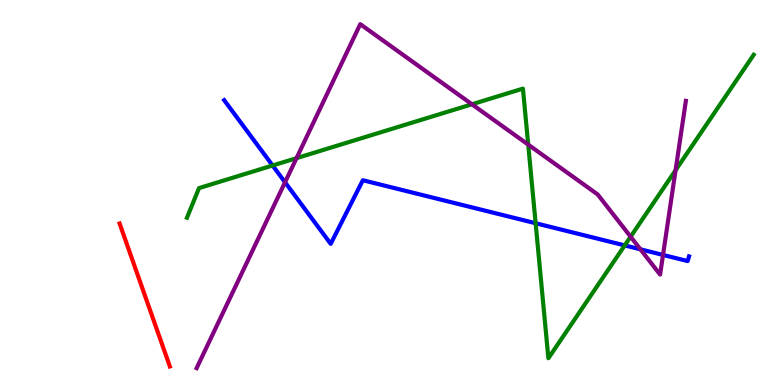[{'lines': ['blue', 'red'], 'intersections': []}, {'lines': ['green', 'red'], 'intersections': []}, {'lines': ['purple', 'red'], 'intersections': []}, {'lines': ['blue', 'green'], 'intersections': [{'x': 3.52, 'y': 5.7}, {'x': 6.91, 'y': 4.2}, {'x': 8.06, 'y': 3.63}]}, {'lines': ['blue', 'purple'], 'intersections': [{'x': 3.68, 'y': 5.27}, {'x': 8.26, 'y': 3.52}, {'x': 8.56, 'y': 3.38}]}, {'lines': ['green', 'purple'], 'intersections': [{'x': 3.83, 'y': 5.89}, {'x': 6.09, 'y': 7.29}, {'x': 6.82, 'y': 6.24}, {'x': 8.14, 'y': 3.85}, {'x': 8.72, 'y': 5.58}]}]